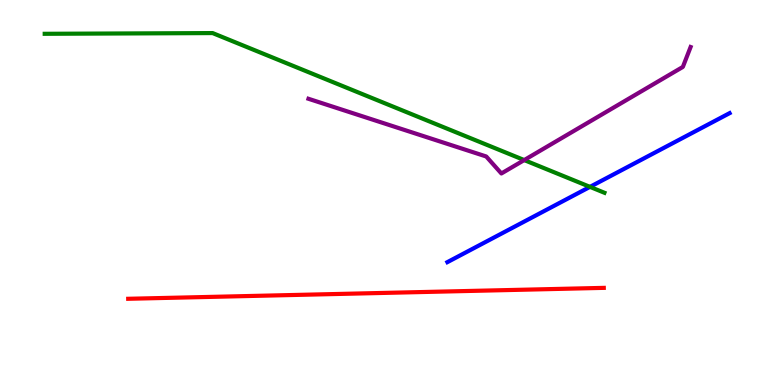[{'lines': ['blue', 'red'], 'intersections': []}, {'lines': ['green', 'red'], 'intersections': []}, {'lines': ['purple', 'red'], 'intersections': []}, {'lines': ['blue', 'green'], 'intersections': [{'x': 7.61, 'y': 5.15}]}, {'lines': ['blue', 'purple'], 'intersections': []}, {'lines': ['green', 'purple'], 'intersections': [{'x': 6.76, 'y': 5.84}]}]